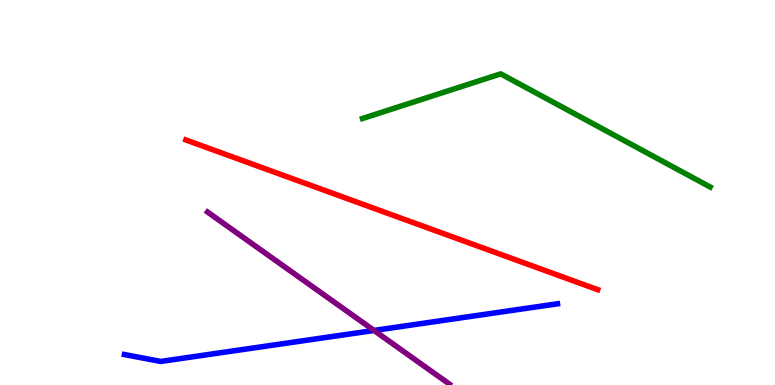[{'lines': ['blue', 'red'], 'intersections': []}, {'lines': ['green', 'red'], 'intersections': []}, {'lines': ['purple', 'red'], 'intersections': []}, {'lines': ['blue', 'green'], 'intersections': []}, {'lines': ['blue', 'purple'], 'intersections': [{'x': 4.83, 'y': 1.42}]}, {'lines': ['green', 'purple'], 'intersections': []}]